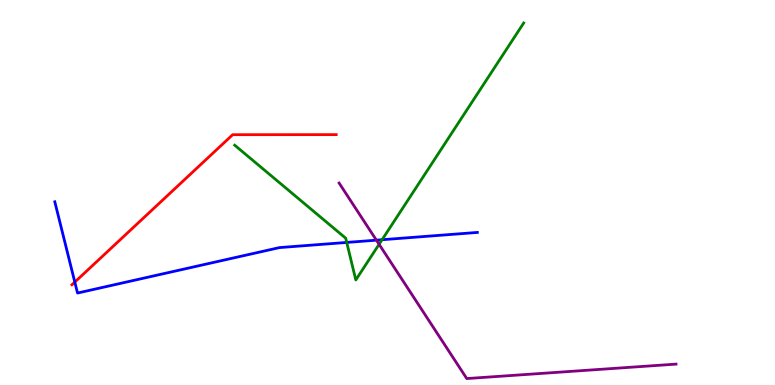[{'lines': ['blue', 'red'], 'intersections': [{'x': 0.965, 'y': 2.67}]}, {'lines': ['green', 'red'], 'intersections': []}, {'lines': ['purple', 'red'], 'intersections': []}, {'lines': ['blue', 'green'], 'intersections': [{'x': 4.47, 'y': 3.7}, {'x': 4.93, 'y': 3.77}]}, {'lines': ['blue', 'purple'], 'intersections': [{'x': 4.86, 'y': 3.76}]}, {'lines': ['green', 'purple'], 'intersections': [{'x': 4.89, 'y': 3.65}]}]